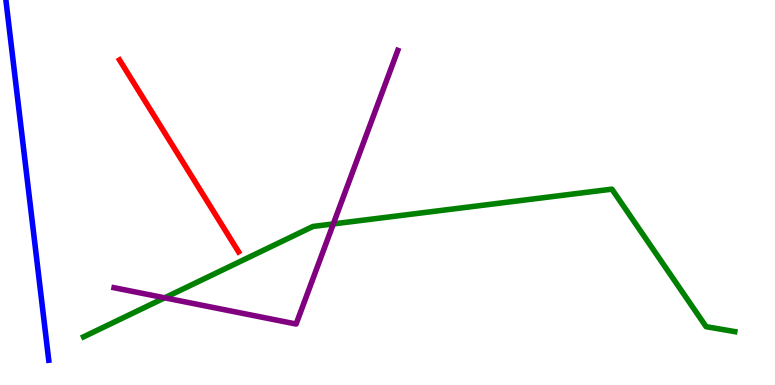[{'lines': ['blue', 'red'], 'intersections': []}, {'lines': ['green', 'red'], 'intersections': []}, {'lines': ['purple', 'red'], 'intersections': []}, {'lines': ['blue', 'green'], 'intersections': []}, {'lines': ['blue', 'purple'], 'intersections': []}, {'lines': ['green', 'purple'], 'intersections': [{'x': 2.12, 'y': 2.26}, {'x': 4.3, 'y': 4.18}]}]